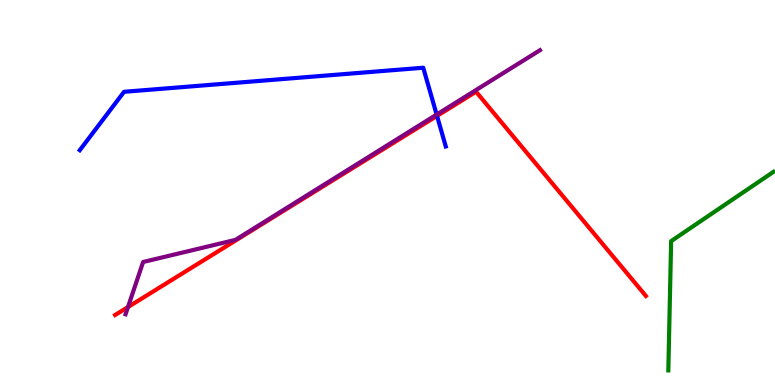[{'lines': ['blue', 'red'], 'intersections': [{'x': 5.64, 'y': 6.99}]}, {'lines': ['green', 'red'], 'intersections': []}, {'lines': ['purple', 'red'], 'intersections': [{'x': 1.65, 'y': 2.02}]}, {'lines': ['blue', 'green'], 'intersections': []}, {'lines': ['blue', 'purple'], 'intersections': [{'x': 5.63, 'y': 7.02}]}, {'lines': ['green', 'purple'], 'intersections': []}]